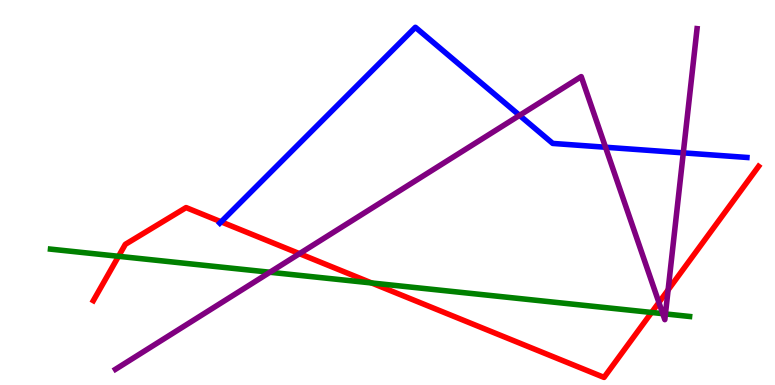[{'lines': ['blue', 'red'], 'intersections': [{'x': 2.85, 'y': 4.24}]}, {'lines': ['green', 'red'], 'intersections': [{'x': 1.53, 'y': 3.34}, {'x': 4.79, 'y': 2.65}, {'x': 8.41, 'y': 1.88}]}, {'lines': ['purple', 'red'], 'intersections': [{'x': 3.86, 'y': 3.41}, {'x': 8.5, 'y': 2.14}, {'x': 8.62, 'y': 2.47}]}, {'lines': ['blue', 'green'], 'intersections': []}, {'lines': ['blue', 'purple'], 'intersections': [{'x': 6.7, 'y': 7.0}, {'x': 7.81, 'y': 6.18}, {'x': 8.82, 'y': 6.03}]}, {'lines': ['green', 'purple'], 'intersections': [{'x': 3.48, 'y': 2.93}, {'x': 8.55, 'y': 1.85}, {'x': 8.59, 'y': 1.85}]}]